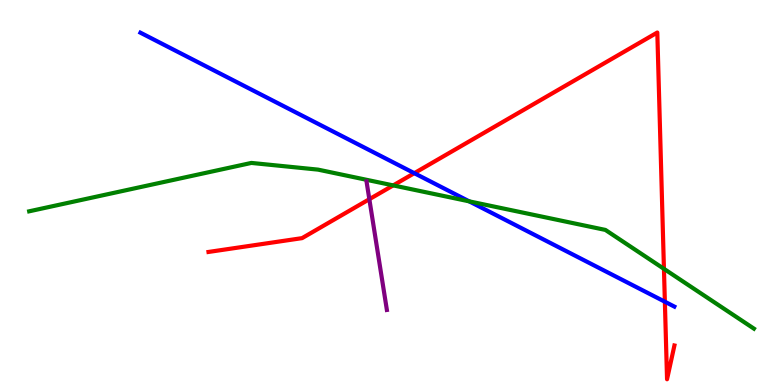[{'lines': ['blue', 'red'], 'intersections': [{'x': 5.35, 'y': 5.5}, {'x': 8.58, 'y': 2.16}]}, {'lines': ['green', 'red'], 'intersections': [{'x': 5.07, 'y': 5.18}, {'x': 8.57, 'y': 3.02}]}, {'lines': ['purple', 'red'], 'intersections': [{'x': 4.77, 'y': 4.83}]}, {'lines': ['blue', 'green'], 'intersections': [{'x': 6.05, 'y': 4.77}]}, {'lines': ['blue', 'purple'], 'intersections': []}, {'lines': ['green', 'purple'], 'intersections': []}]